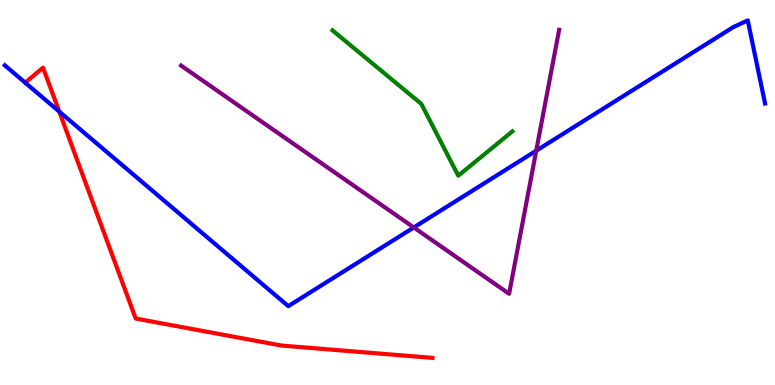[{'lines': ['blue', 'red'], 'intersections': [{'x': 0.765, 'y': 7.1}]}, {'lines': ['green', 'red'], 'intersections': []}, {'lines': ['purple', 'red'], 'intersections': []}, {'lines': ['blue', 'green'], 'intersections': []}, {'lines': ['blue', 'purple'], 'intersections': [{'x': 5.34, 'y': 4.09}, {'x': 6.92, 'y': 6.09}]}, {'lines': ['green', 'purple'], 'intersections': []}]